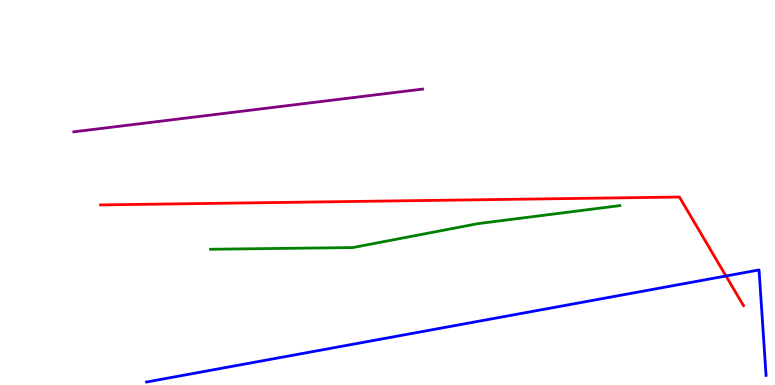[{'lines': ['blue', 'red'], 'intersections': [{'x': 9.37, 'y': 2.83}]}, {'lines': ['green', 'red'], 'intersections': []}, {'lines': ['purple', 'red'], 'intersections': []}, {'lines': ['blue', 'green'], 'intersections': []}, {'lines': ['blue', 'purple'], 'intersections': []}, {'lines': ['green', 'purple'], 'intersections': []}]